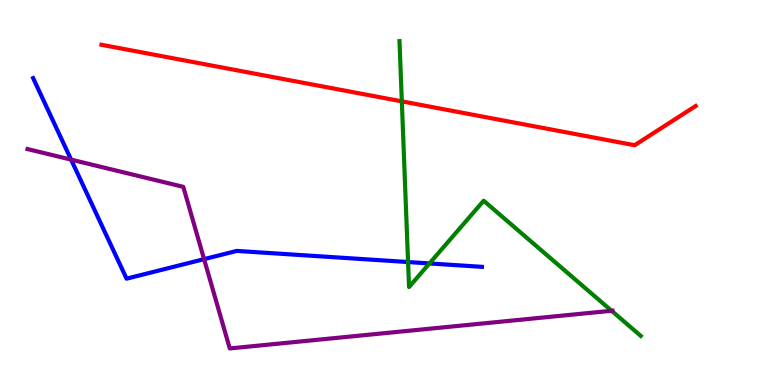[{'lines': ['blue', 'red'], 'intersections': []}, {'lines': ['green', 'red'], 'intersections': [{'x': 5.18, 'y': 7.37}]}, {'lines': ['purple', 'red'], 'intersections': []}, {'lines': ['blue', 'green'], 'intersections': [{'x': 5.27, 'y': 3.19}, {'x': 5.54, 'y': 3.16}]}, {'lines': ['blue', 'purple'], 'intersections': [{'x': 0.918, 'y': 5.85}, {'x': 2.63, 'y': 3.27}]}, {'lines': ['green', 'purple'], 'intersections': [{'x': 7.89, 'y': 1.93}]}]